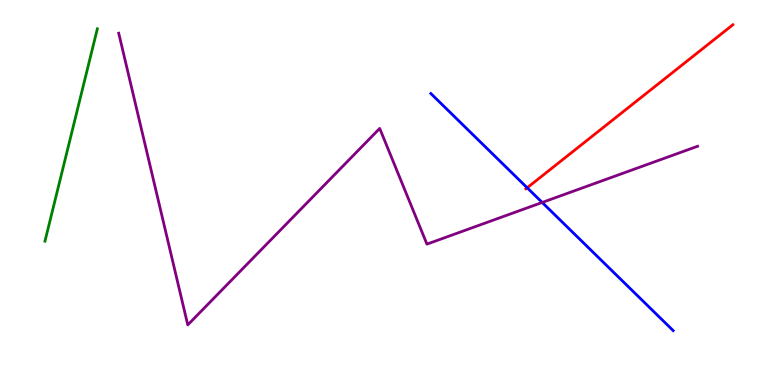[{'lines': ['blue', 'red'], 'intersections': [{'x': 6.8, 'y': 5.12}]}, {'lines': ['green', 'red'], 'intersections': []}, {'lines': ['purple', 'red'], 'intersections': []}, {'lines': ['blue', 'green'], 'intersections': []}, {'lines': ['blue', 'purple'], 'intersections': [{'x': 7.0, 'y': 4.74}]}, {'lines': ['green', 'purple'], 'intersections': []}]